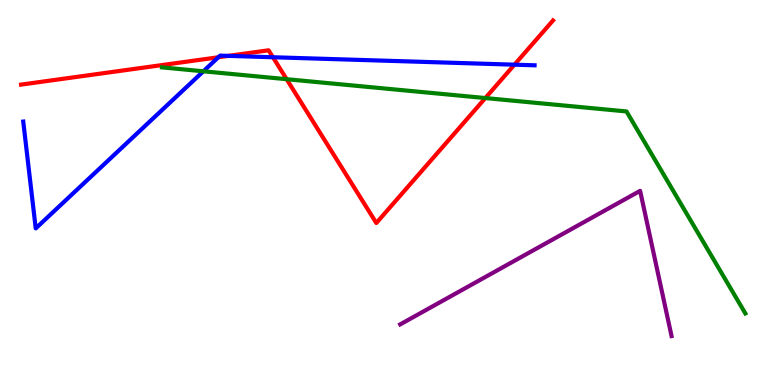[{'lines': ['blue', 'red'], 'intersections': [{'x': 2.82, 'y': 8.51}, {'x': 2.95, 'y': 8.55}, {'x': 3.52, 'y': 8.51}, {'x': 6.64, 'y': 8.32}]}, {'lines': ['green', 'red'], 'intersections': [{'x': 3.7, 'y': 7.94}, {'x': 6.26, 'y': 7.45}]}, {'lines': ['purple', 'red'], 'intersections': []}, {'lines': ['blue', 'green'], 'intersections': [{'x': 2.62, 'y': 8.15}]}, {'lines': ['blue', 'purple'], 'intersections': []}, {'lines': ['green', 'purple'], 'intersections': []}]